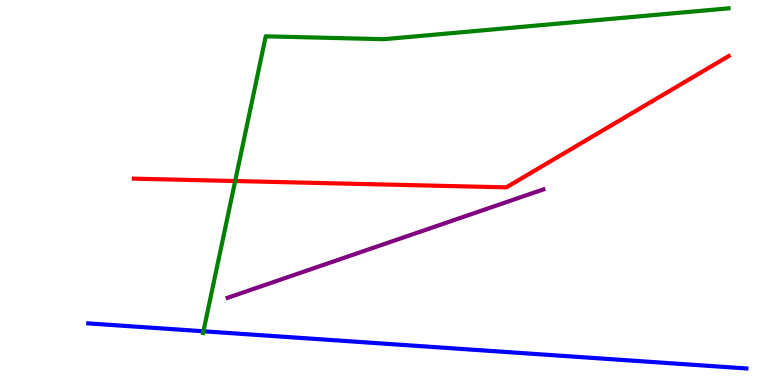[{'lines': ['blue', 'red'], 'intersections': []}, {'lines': ['green', 'red'], 'intersections': [{'x': 3.03, 'y': 5.3}]}, {'lines': ['purple', 'red'], 'intersections': []}, {'lines': ['blue', 'green'], 'intersections': [{'x': 2.62, 'y': 1.4}]}, {'lines': ['blue', 'purple'], 'intersections': []}, {'lines': ['green', 'purple'], 'intersections': []}]